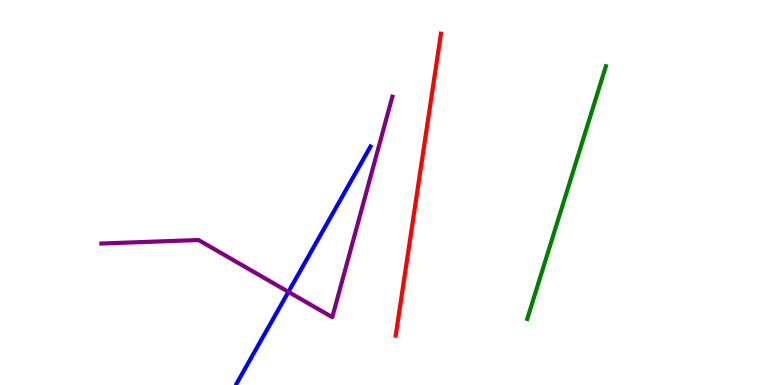[{'lines': ['blue', 'red'], 'intersections': []}, {'lines': ['green', 'red'], 'intersections': []}, {'lines': ['purple', 'red'], 'intersections': []}, {'lines': ['blue', 'green'], 'intersections': []}, {'lines': ['blue', 'purple'], 'intersections': [{'x': 3.72, 'y': 2.42}]}, {'lines': ['green', 'purple'], 'intersections': []}]